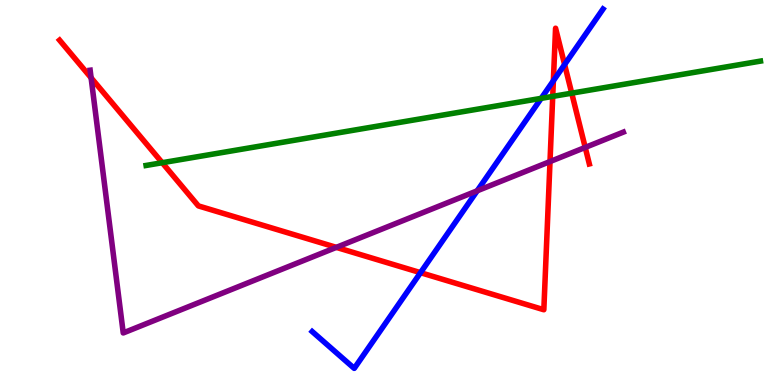[{'lines': ['blue', 'red'], 'intersections': [{'x': 5.43, 'y': 2.92}, {'x': 7.14, 'y': 7.9}, {'x': 7.29, 'y': 8.32}]}, {'lines': ['green', 'red'], 'intersections': [{'x': 2.09, 'y': 5.77}, {'x': 7.13, 'y': 7.5}, {'x': 7.38, 'y': 7.58}]}, {'lines': ['purple', 'red'], 'intersections': [{'x': 1.18, 'y': 7.98}, {'x': 4.34, 'y': 3.57}, {'x': 7.1, 'y': 5.8}, {'x': 7.55, 'y': 6.17}]}, {'lines': ['blue', 'green'], 'intersections': [{'x': 6.98, 'y': 7.45}]}, {'lines': ['blue', 'purple'], 'intersections': [{'x': 6.16, 'y': 5.04}]}, {'lines': ['green', 'purple'], 'intersections': []}]